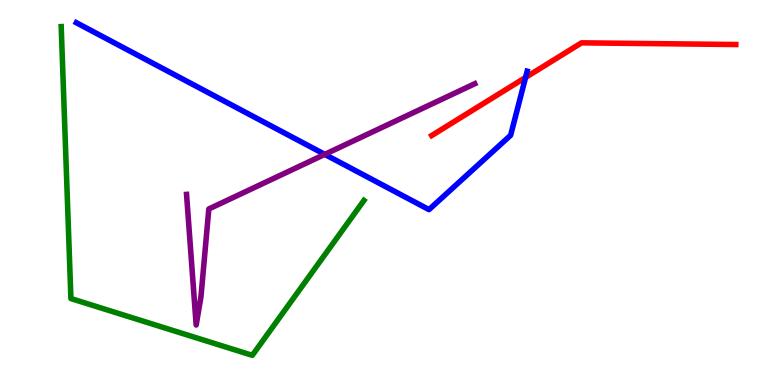[{'lines': ['blue', 'red'], 'intersections': [{'x': 6.78, 'y': 7.99}]}, {'lines': ['green', 'red'], 'intersections': []}, {'lines': ['purple', 'red'], 'intersections': []}, {'lines': ['blue', 'green'], 'intersections': []}, {'lines': ['blue', 'purple'], 'intersections': [{'x': 4.19, 'y': 5.99}]}, {'lines': ['green', 'purple'], 'intersections': []}]